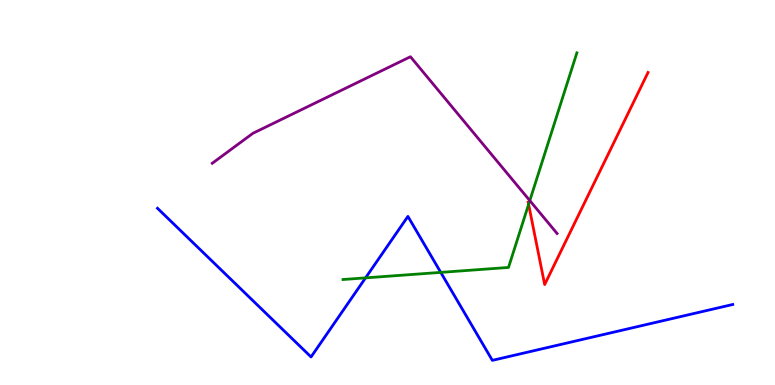[{'lines': ['blue', 'red'], 'intersections': []}, {'lines': ['green', 'red'], 'intersections': [{'x': 6.82, 'y': 4.69}]}, {'lines': ['purple', 'red'], 'intersections': []}, {'lines': ['blue', 'green'], 'intersections': [{'x': 4.72, 'y': 2.78}, {'x': 5.69, 'y': 2.93}]}, {'lines': ['blue', 'purple'], 'intersections': []}, {'lines': ['green', 'purple'], 'intersections': [{'x': 6.84, 'y': 4.79}]}]